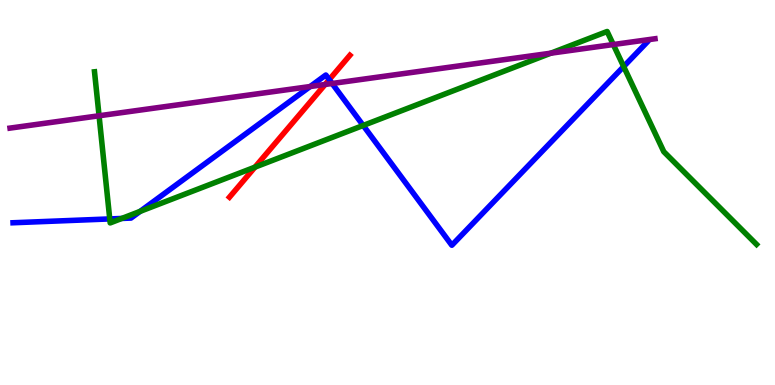[{'lines': ['blue', 'red'], 'intersections': [{'x': 4.25, 'y': 7.93}]}, {'lines': ['green', 'red'], 'intersections': [{'x': 3.29, 'y': 5.66}]}, {'lines': ['purple', 'red'], 'intersections': [{'x': 4.2, 'y': 7.81}]}, {'lines': ['blue', 'green'], 'intersections': [{'x': 1.42, 'y': 4.31}, {'x': 1.57, 'y': 4.33}, {'x': 1.81, 'y': 4.51}, {'x': 4.69, 'y': 6.74}, {'x': 8.05, 'y': 8.27}]}, {'lines': ['blue', 'purple'], 'intersections': [{'x': 4.0, 'y': 7.75}, {'x': 4.29, 'y': 7.83}]}, {'lines': ['green', 'purple'], 'intersections': [{'x': 1.28, 'y': 6.99}, {'x': 7.11, 'y': 8.62}, {'x': 7.91, 'y': 8.84}]}]